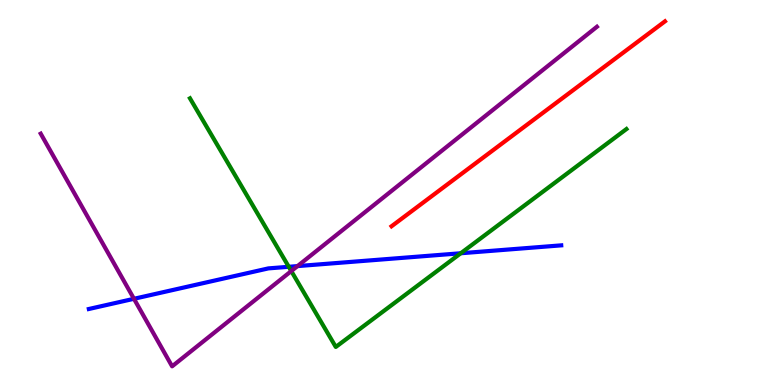[{'lines': ['blue', 'red'], 'intersections': []}, {'lines': ['green', 'red'], 'intersections': []}, {'lines': ['purple', 'red'], 'intersections': []}, {'lines': ['blue', 'green'], 'intersections': [{'x': 3.73, 'y': 3.07}, {'x': 5.95, 'y': 3.42}]}, {'lines': ['blue', 'purple'], 'intersections': [{'x': 1.73, 'y': 2.24}, {'x': 3.84, 'y': 3.09}]}, {'lines': ['green', 'purple'], 'intersections': [{'x': 3.76, 'y': 2.96}]}]